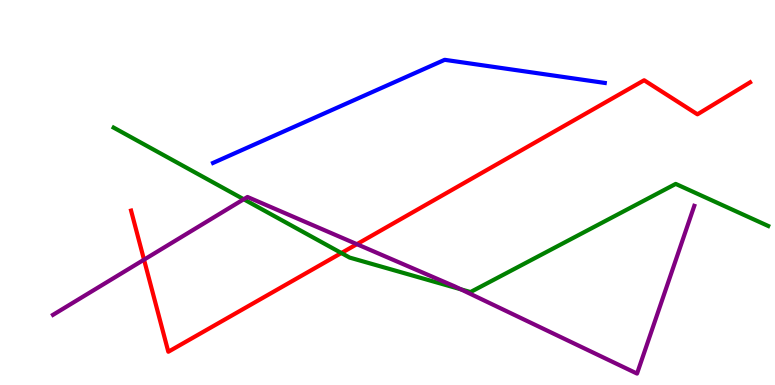[{'lines': ['blue', 'red'], 'intersections': []}, {'lines': ['green', 'red'], 'intersections': [{'x': 4.4, 'y': 3.43}]}, {'lines': ['purple', 'red'], 'intersections': [{'x': 1.86, 'y': 3.26}, {'x': 4.6, 'y': 3.66}]}, {'lines': ['blue', 'green'], 'intersections': []}, {'lines': ['blue', 'purple'], 'intersections': []}, {'lines': ['green', 'purple'], 'intersections': [{'x': 3.14, 'y': 4.82}, {'x': 5.95, 'y': 2.49}]}]